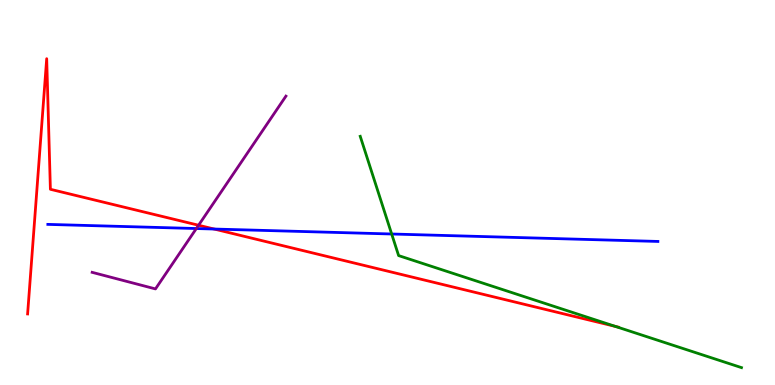[{'lines': ['blue', 'red'], 'intersections': [{'x': 2.76, 'y': 4.05}]}, {'lines': ['green', 'red'], 'intersections': [{'x': 7.94, 'y': 1.52}]}, {'lines': ['purple', 'red'], 'intersections': [{'x': 2.56, 'y': 4.15}]}, {'lines': ['blue', 'green'], 'intersections': [{'x': 5.05, 'y': 3.92}]}, {'lines': ['blue', 'purple'], 'intersections': [{'x': 2.53, 'y': 4.06}]}, {'lines': ['green', 'purple'], 'intersections': []}]